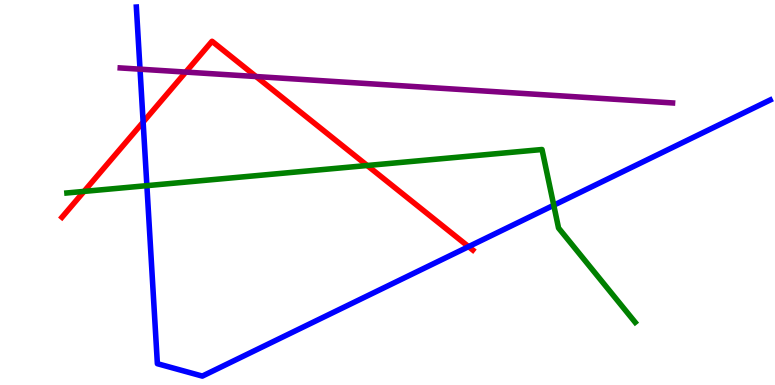[{'lines': ['blue', 'red'], 'intersections': [{'x': 1.85, 'y': 6.83}, {'x': 6.05, 'y': 3.59}]}, {'lines': ['green', 'red'], 'intersections': [{'x': 1.08, 'y': 5.03}, {'x': 4.74, 'y': 5.7}]}, {'lines': ['purple', 'red'], 'intersections': [{'x': 2.4, 'y': 8.13}, {'x': 3.3, 'y': 8.01}]}, {'lines': ['blue', 'green'], 'intersections': [{'x': 1.9, 'y': 5.18}, {'x': 7.15, 'y': 4.67}]}, {'lines': ['blue', 'purple'], 'intersections': [{'x': 1.81, 'y': 8.2}]}, {'lines': ['green', 'purple'], 'intersections': []}]